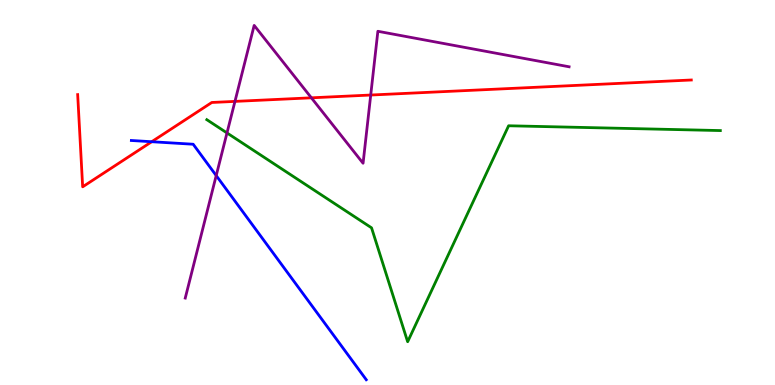[{'lines': ['blue', 'red'], 'intersections': [{'x': 1.96, 'y': 6.32}]}, {'lines': ['green', 'red'], 'intersections': []}, {'lines': ['purple', 'red'], 'intersections': [{'x': 3.03, 'y': 7.37}, {'x': 4.02, 'y': 7.46}, {'x': 4.78, 'y': 7.53}]}, {'lines': ['blue', 'green'], 'intersections': []}, {'lines': ['blue', 'purple'], 'intersections': [{'x': 2.79, 'y': 5.44}]}, {'lines': ['green', 'purple'], 'intersections': [{'x': 2.93, 'y': 6.55}]}]